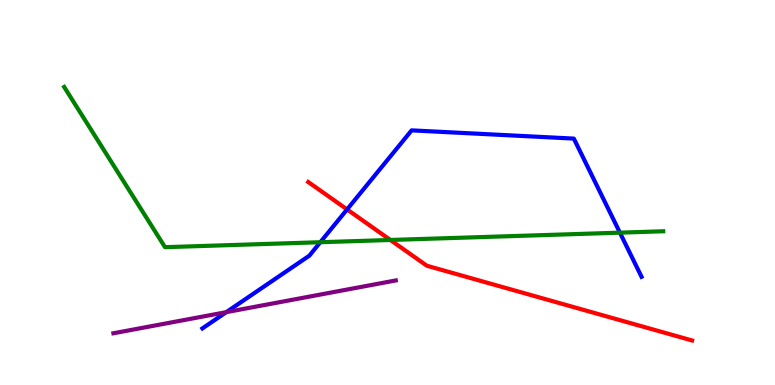[{'lines': ['blue', 'red'], 'intersections': [{'x': 4.48, 'y': 4.56}]}, {'lines': ['green', 'red'], 'intersections': [{'x': 5.04, 'y': 3.77}]}, {'lines': ['purple', 'red'], 'intersections': []}, {'lines': ['blue', 'green'], 'intersections': [{'x': 4.13, 'y': 3.71}, {'x': 8.0, 'y': 3.96}]}, {'lines': ['blue', 'purple'], 'intersections': [{'x': 2.92, 'y': 1.89}]}, {'lines': ['green', 'purple'], 'intersections': []}]